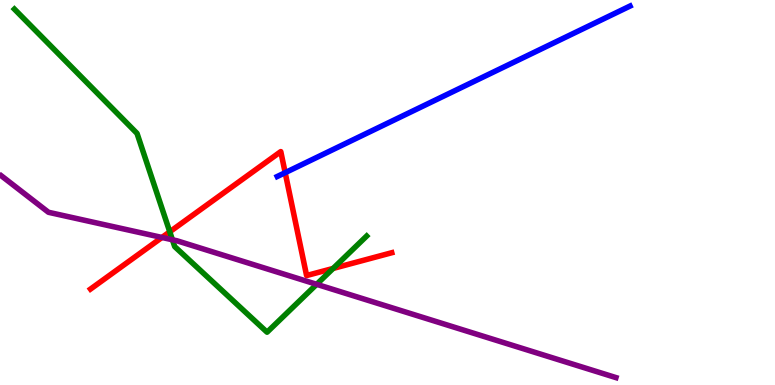[{'lines': ['blue', 'red'], 'intersections': [{'x': 3.68, 'y': 5.52}]}, {'lines': ['green', 'red'], 'intersections': [{'x': 2.19, 'y': 3.98}, {'x': 4.3, 'y': 3.03}]}, {'lines': ['purple', 'red'], 'intersections': [{'x': 2.09, 'y': 3.83}]}, {'lines': ['blue', 'green'], 'intersections': []}, {'lines': ['blue', 'purple'], 'intersections': []}, {'lines': ['green', 'purple'], 'intersections': [{'x': 2.22, 'y': 3.77}, {'x': 4.09, 'y': 2.62}]}]